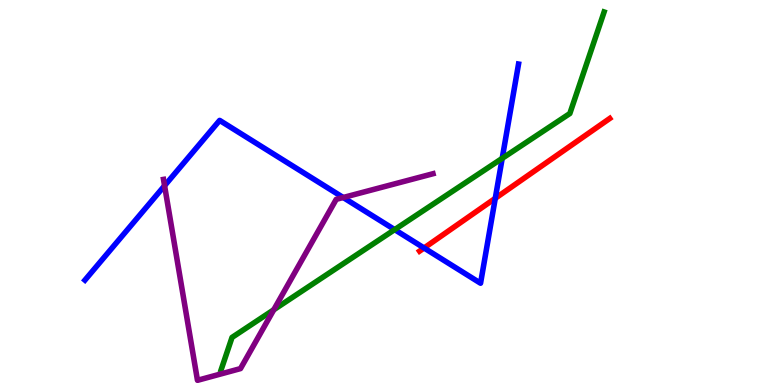[{'lines': ['blue', 'red'], 'intersections': [{'x': 5.47, 'y': 3.56}, {'x': 6.39, 'y': 4.85}]}, {'lines': ['green', 'red'], 'intersections': []}, {'lines': ['purple', 'red'], 'intersections': []}, {'lines': ['blue', 'green'], 'intersections': [{'x': 5.09, 'y': 4.04}, {'x': 6.48, 'y': 5.89}]}, {'lines': ['blue', 'purple'], 'intersections': [{'x': 2.12, 'y': 5.18}, {'x': 4.43, 'y': 4.87}]}, {'lines': ['green', 'purple'], 'intersections': [{'x': 3.53, 'y': 1.95}]}]